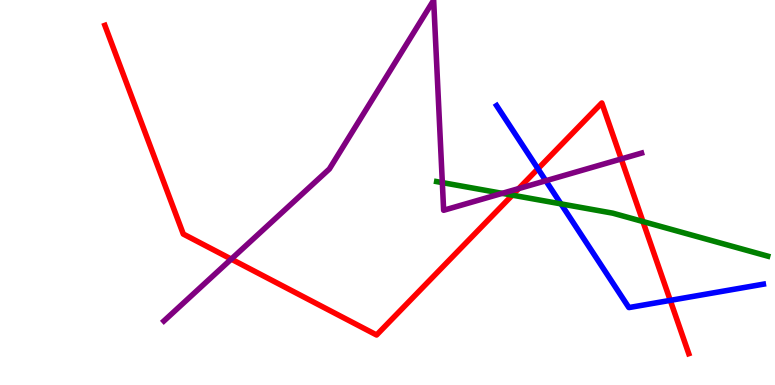[{'lines': ['blue', 'red'], 'intersections': [{'x': 6.94, 'y': 5.62}, {'x': 8.65, 'y': 2.2}]}, {'lines': ['green', 'red'], 'intersections': [{'x': 6.61, 'y': 4.93}, {'x': 8.3, 'y': 4.25}]}, {'lines': ['purple', 'red'], 'intersections': [{'x': 2.98, 'y': 3.27}, {'x': 6.69, 'y': 5.1}, {'x': 8.02, 'y': 5.87}]}, {'lines': ['blue', 'green'], 'intersections': [{'x': 7.24, 'y': 4.7}]}, {'lines': ['blue', 'purple'], 'intersections': [{'x': 7.04, 'y': 5.31}]}, {'lines': ['green', 'purple'], 'intersections': [{'x': 5.71, 'y': 5.26}, {'x': 6.48, 'y': 4.98}]}]